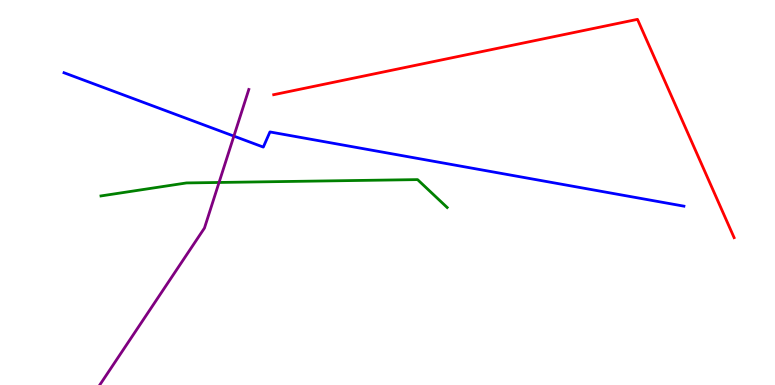[{'lines': ['blue', 'red'], 'intersections': []}, {'lines': ['green', 'red'], 'intersections': []}, {'lines': ['purple', 'red'], 'intersections': []}, {'lines': ['blue', 'green'], 'intersections': []}, {'lines': ['blue', 'purple'], 'intersections': [{'x': 3.02, 'y': 6.46}]}, {'lines': ['green', 'purple'], 'intersections': [{'x': 2.83, 'y': 5.26}]}]